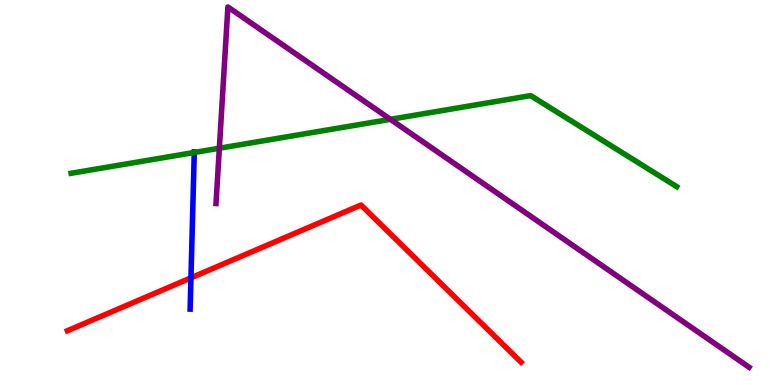[{'lines': ['blue', 'red'], 'intersections': [{'x': 2.46, 'y': 2.78}]}, {'lines': ['green', 'red'], 'intersections': []}, {'lines': ['purple', 'red'], 'intersections': []}, {'lines': ['blue', 'green'], 'intersections': [{'x': 2.51, 'y': 6.04}]}, {'lines': ['blue', 'purple'], 'intersections': []}, {'lines': ['green', 'purple'], 'intersections': [{'x': 2.83, 'y': 6.15}, {'x': 5.04, 'y': 6.9}]}]